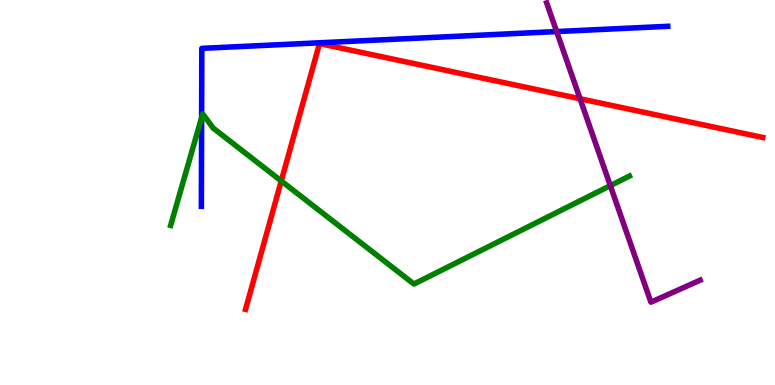[{'lines': ['blue', 'red'], 'intersections': []}, {'lines': ['green', 'red'], 'intersections': [{'x': 3.63, 'y': 5.3}]}, {'lines': ['purple', 'red'], 'intersections': [{'x': 7.48, 'y': 7.43}]}, {'lines': ['blue', 'green'], 'intersections': [{'x': 2.6, 'y': 6.95}]}, {'lines': ['blue', 'purple'], 'intersections': [{'x': 7.18, 'y': 9.18}]}, {'lines': ['green', 'purple'], 'intersections': [{'x': 7.88, 'y': 5.18}]}]